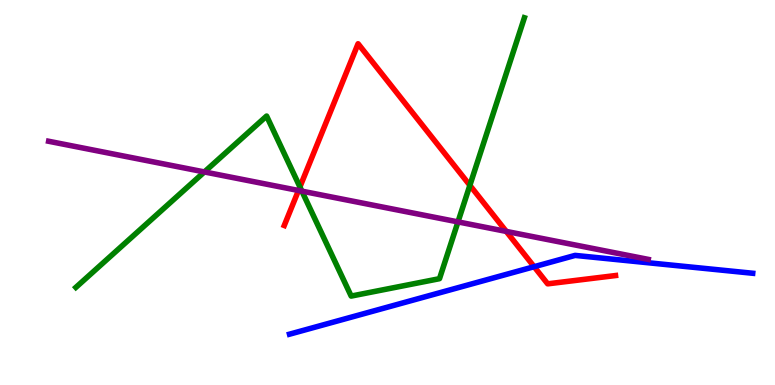[{'lines': ['blue', 'red'], 'intersections': [{'x': 6.89, 'y': 3.07}]}, {'lines': ['green', 'red'], 'intersections': [{'x': 3.87, 'y': 5.14}, {'x': 6.06, 'y': 5.19}]}, {'lines': ['purple', 'red'], 'intersections': [{'x': 3.85, 'y': 5.05}, {'x': 6.53, 'y': 3.99}]}, {'lines': ['blue', 'green'], 'intersections': []}, {'lines': ['blue', 'purple'], 'intersections': []}, {'lines': ['green', 'purple'], 'intersections': [{'x': 2.64, 'y': 5.53}, {'x': 3.9, 'y': 5.04}, {'x': 5.91, 'y': 4.24}]}]